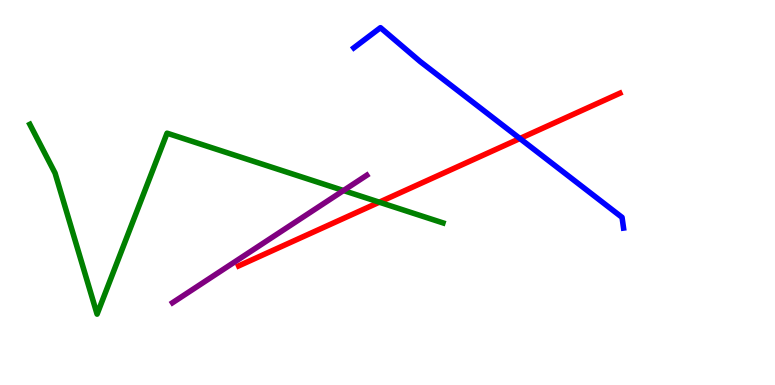[{'lines': ['blue', 'red'], 'intersections': [{'x': 6.71, 'y': 6.4}]}, {'lines': ['green', 'red'], 'intersections': [{'x': 4.89, 'y': 4.75}]}, {'lines': ['purple', 'red'], 'intersections': []}, {'lines': ['blue', 'green'], 'intersections': []}, {'lines': ['blue', 'purple'], 'intersections': []}, {'lines': ['green', 'purple'], 'intersections': [{'x': 4.43, 'y': 5.05}]}]